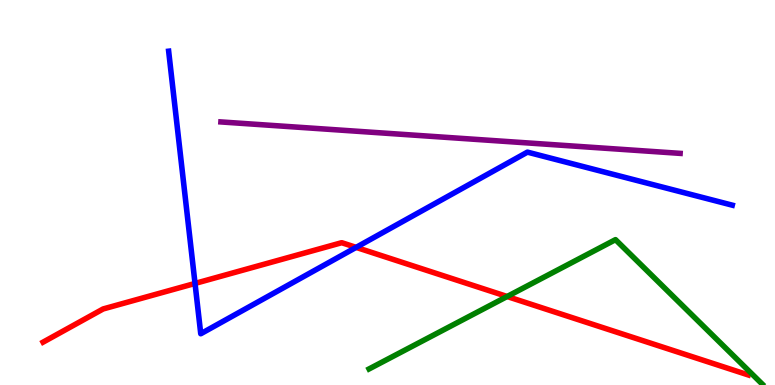[{'lines': ['blue', 'red'], 'intersections': [{'x': 2.52, 'y': 2.64}, {'x': 4.6, 'y': 3.57}]}, {'lines': ['green', 'red'], 'intersections': [{'x': 6.54, 'y': 2.3}]}, {'lines': ['purple', 'red'], 'intersections': []}, {'lines': ['blue', 'green'], 'intersections': []}, {'lines': ['blue', 'purple'], 'intersections': []}, {'lines': ['green', 'purple'], 'intersections': []}]